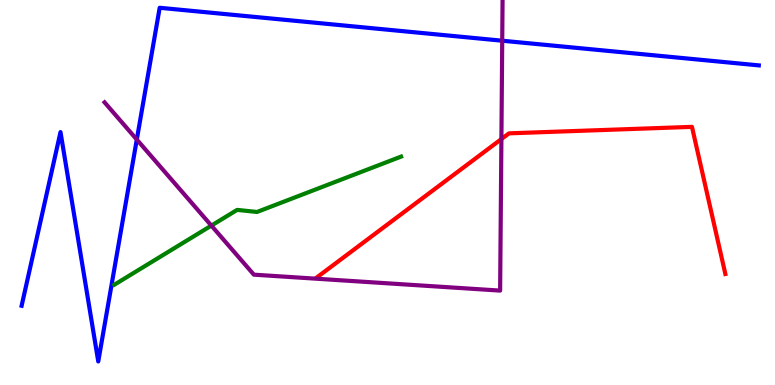[{'lines': ['blue', 'red'], 'intersections': []}, {'lines': ['green', 'red'], 'intersections': []}, {'lines': ['purple', 'red'], 'intersections': [{'x': 6.47, 'y': 6.39}]}, {'lines': ['blue', 'green'], 'intersections': []}, {'lines': ['blue', 'purple'], 'intersections': [{'x': 1.77, 'y': 6.38}, {'x': 6.48, 'y': 8.94}]}, {'lines': ['green', 'purple'], 'intersections': [{'x': 2.73, 'y': 4.14}]}]